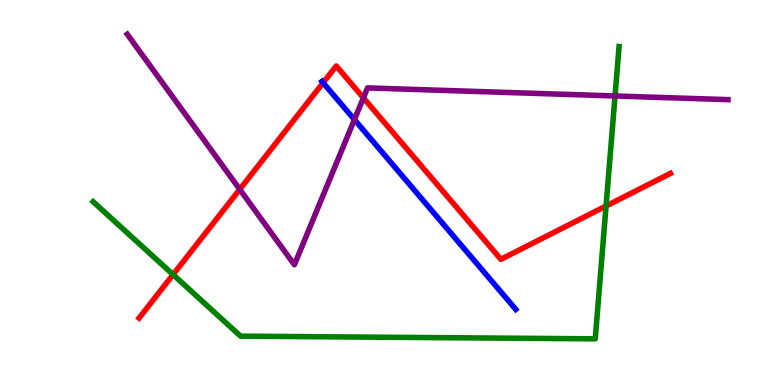[{'lines': ['blue', 'red'], 'intersections': [{'x': 4.17, 'y': 7.85}]}, {'lines': ['green', 'red'], 'intersections': [{'x': 2.23, 'y': 2.87}, {'x': 7.82, 'y': 4.65}]}, {'lines': ['purple', 'red'], 'intersections': [{'x': 3.09, 'y': 5.08}, {'x': 4.69, 'y': 7.46}]}, {'lines': ['blue', 'green'], 'intersections': []}, {'lines': ['blue', 'purple'], 'intersections': [{'x': 4.57, 'y': 6.89}]}, {'lines': ['green', 'purple'], 'intersections': [{'x': 7.94, 'y': 7.51}]}]